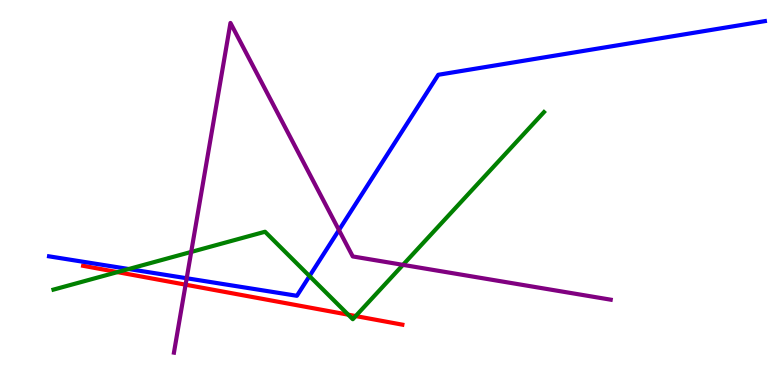[{'lines': ['blue', 'red'], 'intersections': []}, {'lines': ['green', 'red'], 'intersections': [{'x': 1.52, 'y': 2.93}, {'x': 4.49, 'y': 1.83}, {'x': 4.59, 'y': 1.79}]}, {'lines': ['purple', 'red'], 'intersections': [{'x': 2.39, 'y': 2.61}]}, {'lines': ['blue', 'green'], 'intersections': [{'x': 1.66, 'y': 3.01}, {'x': 3.99, 'y': 2.83}]}, {'lines': ['blue', 'purple'], 'intersections': [{'x': 2.41, 'y': 2.77}, {'x': 4.37, 'y': 4.02}]}, {'lines': ['green', 'purple'], 'intersections': [{'x': 2.47, 'y': 3.46}, {'x': 5.2, 'y': 3.12}]}]